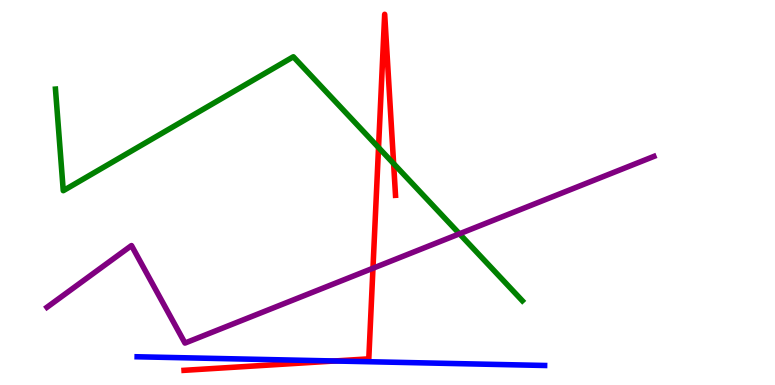[{'lines': ['blue', 'red'], 'intersections': [{'x': 4.32, 'y': 0.624}]}, {'lines': ['green', 'red'], 'intersections': [{'x': 4.88, 'y': 6.17}, {'x': 5.08, 'y': 5.75}]}, {'lines': ['purple', 'red'], 'intersections': [{'x': 4.81, 'y': 3.03}]}, {'lines': ['blue', 'green'], 'intersections': []}, {'lines': ['blue', 'purple'], 'intersections': []}, {'lines': ['green', 'purple'], 'intersections': [{'x': 5.93, 'y': 3.93}]}]